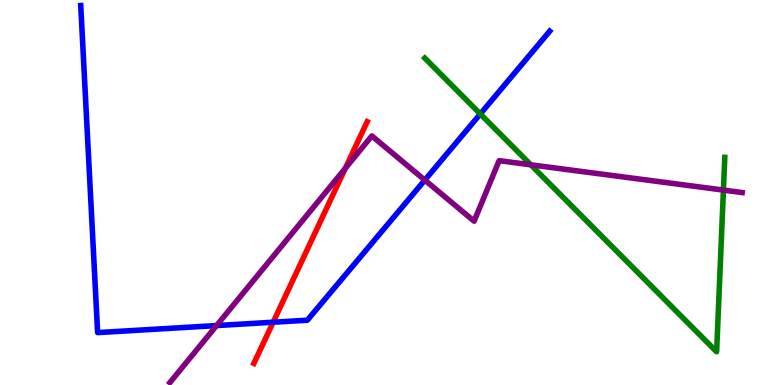[{'lines': ['blue', 'red'], 'intersections': [{'x': 3.52, 'y': 1.63}]}, {'lines': ['green', 'red'], 'intersections': []}, {'lines': ['purple', 'red'], 'intersections': [{'x': 4.46, 'y': 5.63}]}, {'lines': ['blue', 'green'], 'intersections': [{'x': 6.2, 'y': 7.04}]}, {'lines': ['blue', 'purple'], 'intersections': [{'x': 2.79, 'y': 1.54}, {'x': 5.48, 'y': 5.32}]}, {'lines': ['green', 'purple'], 'intersections': [{'x': 6.85, 'y': 5.72}, {'x': 9.33, 'y': 5.06}]}]